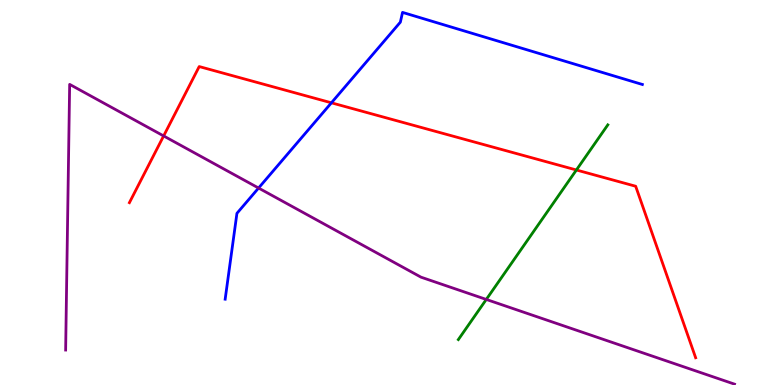[{'lines': ['blue', 'red'], 'intersections': [{'x': 4.28, 'y': 7.33}]}, {'lines': ['green', 'red'], 'intersections': [{'x': 7.44, 'y': 5.58}]}, {'lines': ['purple', 'red'], 'intersections': [{'x': 2.11, 'y': 6.47}]}, {'lines': ['blue', 'green'], 'intersections': []}, {'lines': ['blue', 'purple'], 'intersections': [{'x': 3.34, 'y': 5.12}]}, {'lines': ['green', 'purple'], 'intersections': [{'x': 6.27, 'y': 2.22}]}]